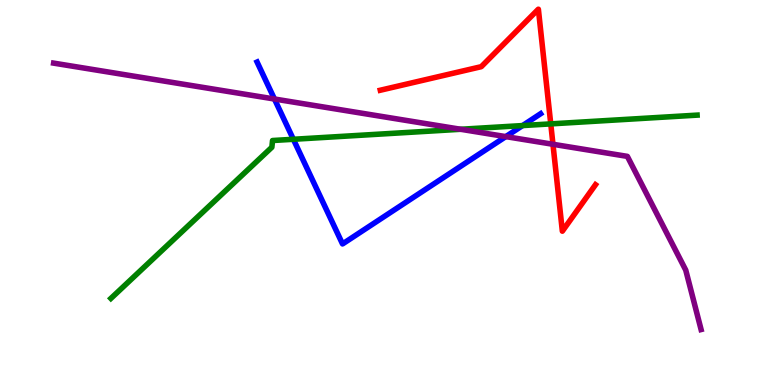[{'lines': ['blue', 'red'], 'intersections': []}, {'lines': ['green', 'red'], 'intersections': [{'x': 7.11, 'y': 6.78}]}, {'lines': ['purple', 'red'], 'intersections': [{'x': 7.13, 'y': 6.25}]}, {'lines': ['blue', 'green'], 'intersections': [{'x': 3.79, 'y': 6.38}, {'x': 6.74, 'y': 6.74}]}, {'lines': ['blue', 'purple'], 'intersections': [{'x': 3.54, 'y': 7.43}, {'x': 6.53, 'y': 6.45}]}, {'lines': ['green', 'purple'], 'intersections': [{'x': 5.94, 'y': 6.64}]}]